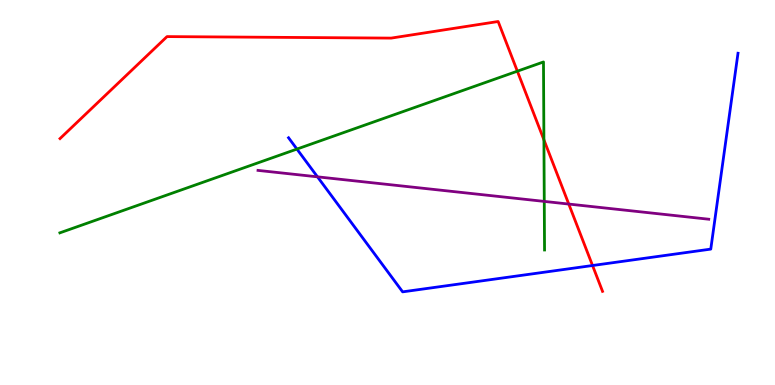[{'lines': ['blue', 'red'], 'intersections': [{'x': 7.65, 'y': 3.1}]}, {'lines': ['green', 'red'], 'intersections': [{'x': 6.68, 'y': 8.15}, {'x': 7.02, 'y': 6.37}]}, {'lines': ['purple', 'red'], 'intersections': [{'x': 7.34, 'y': 4.7}]}, {'lines': ['blue', 'green'], 'intersections': [{'x': 3.83, 'y': 6.13}]}, {'lines': ['blue', 'purple'], 'intersections': [{'x': 4.1, 'y': 5.41}]}, {'lines': ['green', 'purple'], 'intersections': [{'x': 7.02, 'y': 4.77}]}]